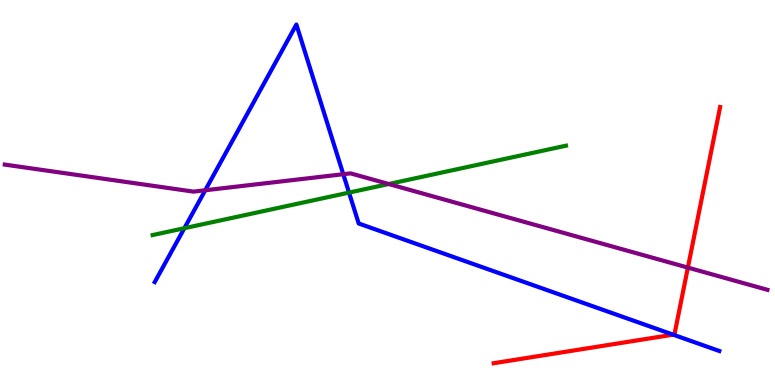[{'lines': ['blue', 'red'], 'intersections': [{'x': 8.69, 'y': 1.31}]}, {'lines': ['green', 'red'], 'intersections': []}, {'lines': ['purple', 'red'], 'intersections': [{'x': 8.88, 'y': 3.05}]}, {'lines': ['blue', 'green'], 'intersections': [{'x': 2.38, 'y': 4.07}, {'x': 4.5, 'y': 5.0}]}, {'lines': ['blue', 'purple'], 'intersections': [{'x': 2.65, 'y': 5.06}, {'x': 4.43, 'y': 5.48}]}, {'lines': ['green', 'purple'], 'intersections': [{'x': 5.02, 'y': 5.22}]}]